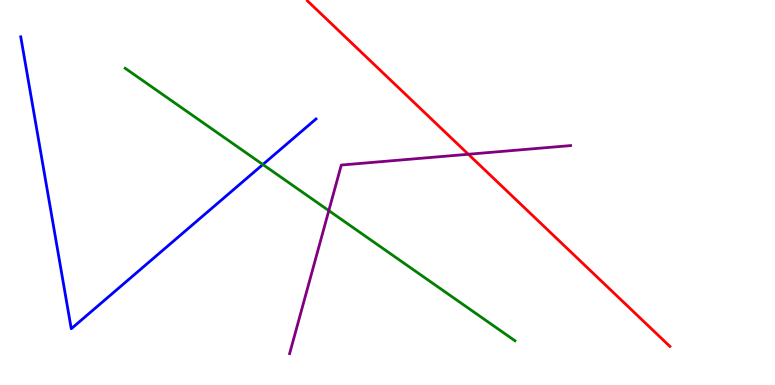[{'lines': ['blue', 'red'], 'intersections': []}, {'lines': ['green', 'red'], 'intersections': []}, {'lines': ['purple', 'red'], 'intersections': [{'x': 6.04, 'y': 5.99}]}, {'lines': ['blue', 'green'], 'intersections': [{'x': 3.39, 'y': 5.73}]}, {'lines': ['blue', 'purple'], 'intersections': []}, {'lines': ['green', 'purple'], 'intersections': [{'x': 4.24, 'y': 4.53}]}]